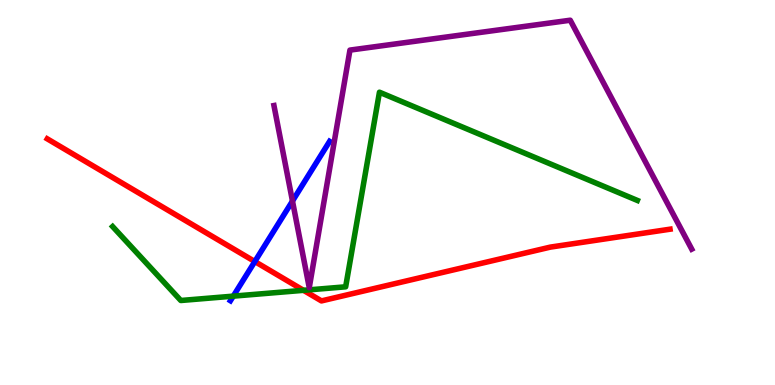[{'lines': ['blue', 'red'], 'intersections': [{'x': 3.29, 'y': 3.21}]}, {'lines': ['green', 'red'], 'intersections': [{'x': 3.92, 'y': 2.46}]}, {'lines': ['purple', 'red'], 'intersections': []}, {'lines': ['blue', 'green'], 'intersections': [{'x': 3.01, 'y': 2.31}]}, {'lines': ['blue', 'purple'], 'intersections': [{'x': 3.77, 'y': 4.78}]}, {'lines': ['green', 'purple'], 'intersections': []}]